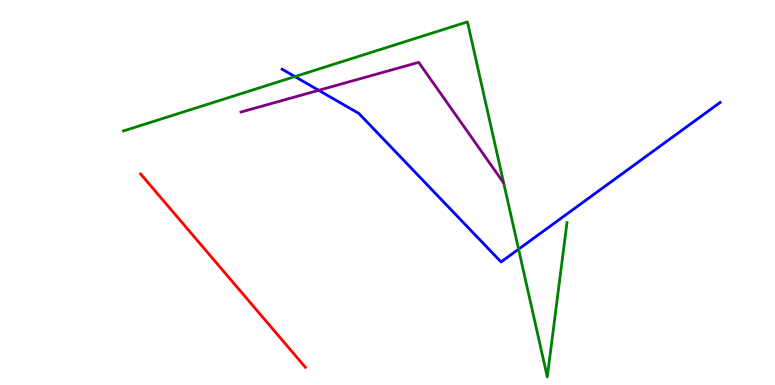[{'lines': ['blue', 'red'], 'intersections': []}, {'lines': ['green', 'red'], 'intersections': []}, {'lines': ['purple', 'red'], 'intersections': []}, {'lines': ['blue', 'green'], 'intersections': [{'x': 3.81, 'y': 8.01}, {'x': 6.69, 'y': 3.53}]}, {'lines': ['blue', 'purple'], 'intersections': [{'x': 4.11, 'y': 7.65}]}, {'lines': ['green', 'purple'], 'intersections': []}]